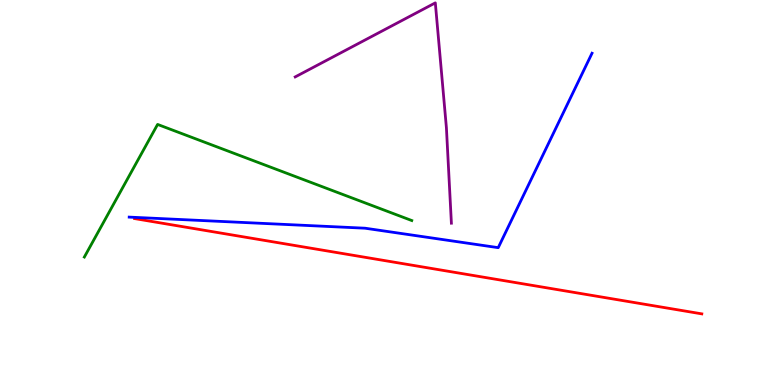[{'lines': ['blue', 'red'], 'intersections': []}, {'lines': ['green', 'red'], 'intersections': []}, {'lines': ['purple', 'red'], 'intersections': []}, {'lines': ['blue', 'green'], 'intersections': []}, {'lines': ['blue', 'purple'], 'intersections': []}, {'lines': ['green', 'purple'], 'intersections': []}]